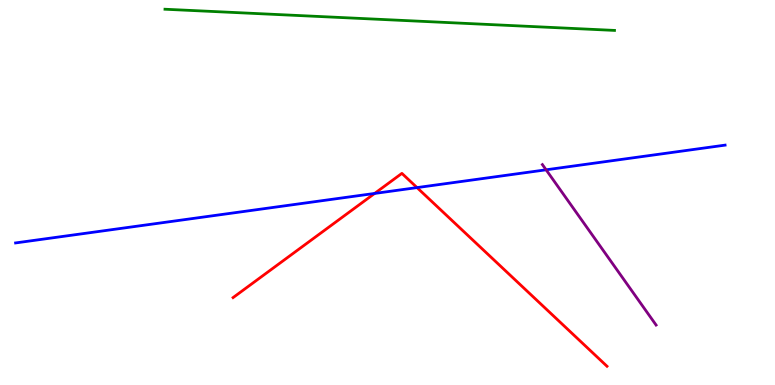[{'lines': ['blue', 'red'], 'intersections': [{'x': 4.83, 'y': 4.98}, {'x': 5.38, 'y': 5.13}]}, {'lines': ['green', 'red'], 'intersections': []}, {'lines': ['purple', 'red'], 'intersections': []}, {'lines': ['blue', 'green'], 'intersections': []}, {'lines': ['blue', 'purple'], 'intersections': [{'x': 7.05, 'y': 5.59}]}, {'lines': ['green', 'purple'], 'intersections': []}]